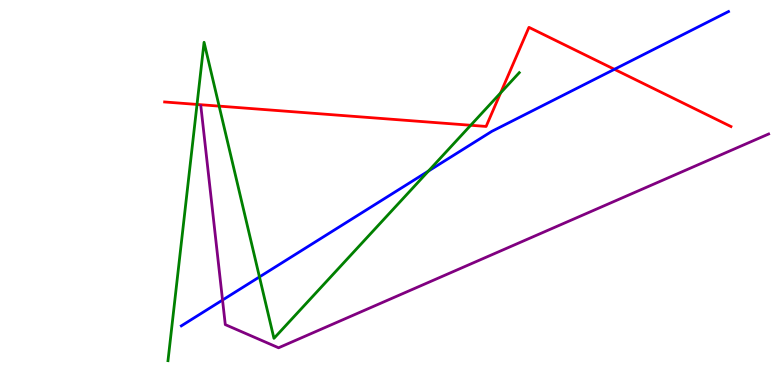[{'lines': ['blue', 'red'], 'intersections': [{'x': 7.93, 'y': 8.2}]}, {'lines': ['green', 'red'], 'intersections': [{'x': 2.54, 'y': 7.29}, {'x': 2.83, 'y': 7.24}, {'x': 6.07, 'y': 6.75}, {'x': 6.46, 'y': 7.59}]}, {'lines': ['purple', 'red'], 'intersections': []}, {'lines': ['blue', 'green'], 'intersections': [{'x': 3.35, 'y': 2.81}, {'x': 5.53, 'y': 5.56}]}, {'lines': ['blue', 'purple'], 'intersections': [{'x': 2.87, 'y': 2.21}]}, {'lines': ['green', 'purple'], 'intersections': []}]